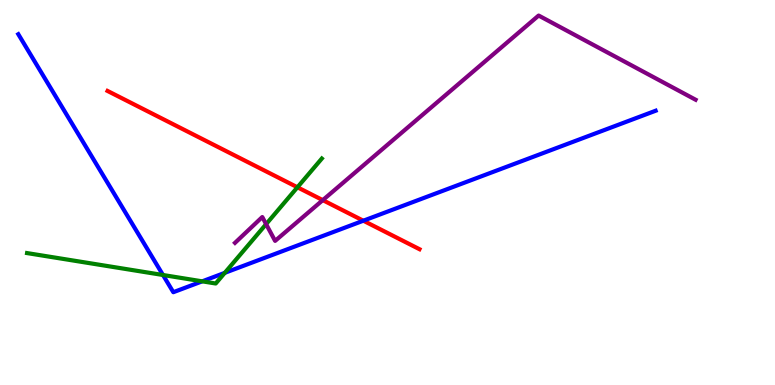[{'lines': ['blue', 'red'], 'intersections': [{'x': 4.69, 'y': 4.27}]}, {'lines': ['green', 'red'], 'intersections': [{'x': 3.84, 'y': 5.14}]}, {'lines': ['purple', 'red'], 'intersections': [{'x': 4.16, 'y': 4.8}]}, {'lines': ['blue', 'green'], 'intersections': [{'x': 2.1, 'y': 2.86}, {'x': 2.61, 'y': 2.69}, {'x': 2.9, 'y': 2.91}]}, {'lines': ['blue', 'purple'], 'intersections': []}, {'lines': ['green', 'purple'], 'intersections': [{'x': 3.43, 'y': 4.18}]}]